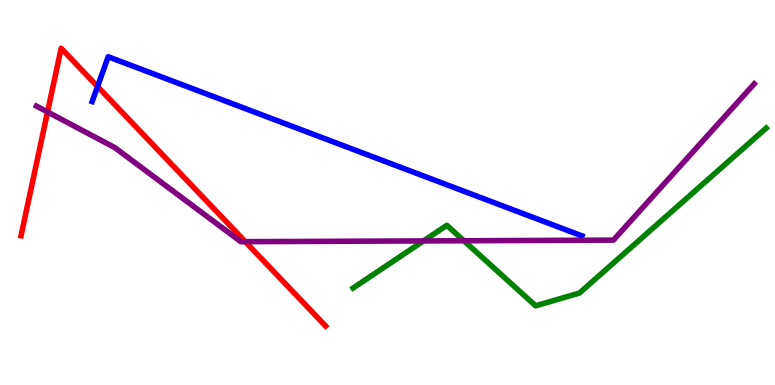[{'lines': ['blue', 'red'], 'intersections': [{'x': 1.26, 'y': 7.75}]}, {'lines': ['green', 'red'], 'intersections': []}, {'lines': ['purple', 'red'], 'intersections': [{'x': 0.613, 'y': 7.09}, {'x': 3.16, 'y': 3.72}]}, {'lines': ['blue', 'green'], 'intersections': []}, {'lines': ['blue', 'purple'], 'intersections': []}, {'lines': ['green', 'purple'], 'intersections': [{'x': 5.46, 'y': 3.74}, {'x': 5.99, 'y': 3.75}]}]